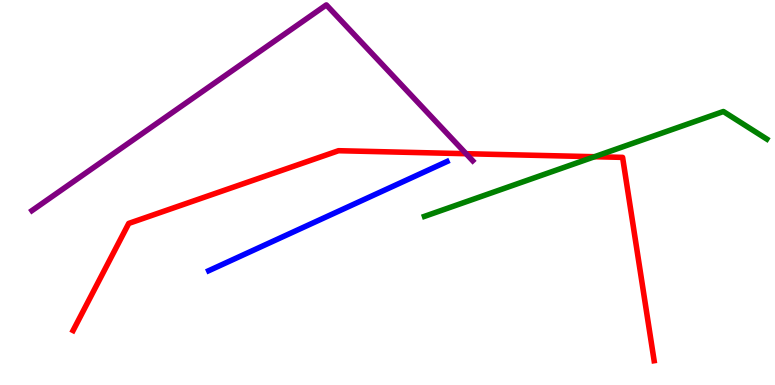[{'lines': ['blue', 'red'], 'intersections': []}, {'lines': ['green', 'red'], 'intersections': [{'x': 7.67, 'y': 5.93}]}, {'lines': ['purple', 'red'], 'intersections': [{'x': 6.01, 'y': 6.01}]}, {'lines': ['blue', 'green'], 'intersections': []}, {'lines': ['blue', 'purple'], 'intersections': []}, {'lines': ['green', 'purple'], 'intersections': []}]